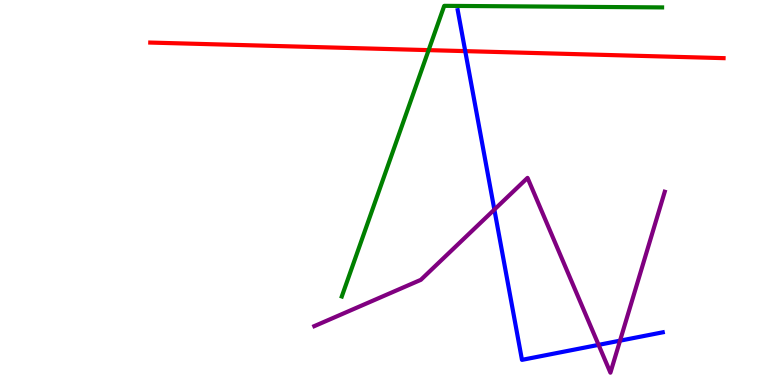[{'lines': ['blue', 'red'], 'intersections': [{'x': 6.0, 'y': 8.67}]}, {'lines': ['green', 'red'], 'intersections': [{'x': 5.53, 'y': 8.7}]}, {'lines': ['purple', 'red'], 'intersections': []}, {'lines': ['blue', 'green'], 'intersections': []}, {'lines': ['blue', 'purple'], 'intersections': [{'x': 6.38, 'y': 4.56}, {'x': 7.72, 'y': 1.04}, {'x': 8.0, 'y': 1.15}]}, {'lines': ['green', 'purple'], 'intersections': []}]